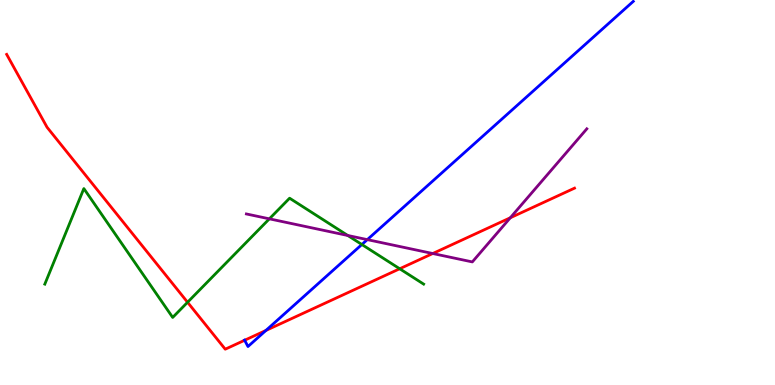[{'lines': ['blue', 'red'], 'intersections': [{'x': 3.16, 'y': 1.16}, {'x': 3.43, 'y': 1.42}]}, {'lines': ['green', 'red'], 'intersections': [{'x': 2.42, 'y': 2.15}, {'x': 5.16, 'y': 3.02}]}, {'lines': ['purple', 'red'], 'intersections': [{'x': 5.58, 'y': 3.42}, {'x': 6.58, 'y': 4.34}]}, {'lines': ['blue', 'green'], 'intersections': [{'x': 4.67, 'y': 3.65}]}, {'lines': ['blue', 'purple'], 'intersections': [{'x': 4.74, 'y': 3.78}]}, {'lines': ['green', 'purple'], 'intersections': [{'x': 3.48, 'y': 4.32}, {'x': 4.49, 'y': 3.88}]}]